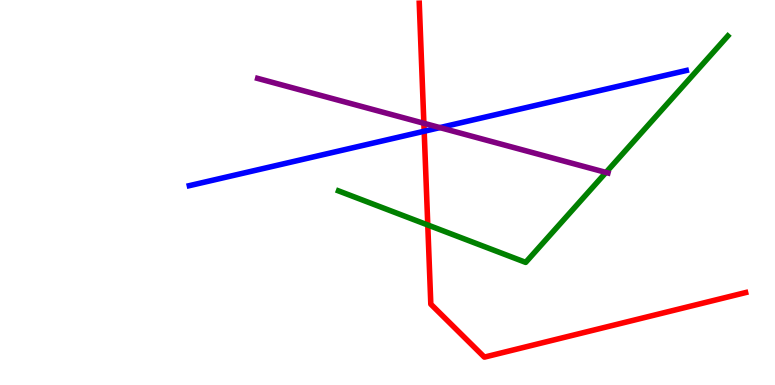[{'lines': ['blue', 'red'], 'intersections': [{'x': 5.47, 'y': 6.59}]}, {'lines': ['green', 'red'], 'intersections': [{'x': 5.52, 'y': 4.16}]}, {'lines': ['purple', 'red'], 'intersections': [{'x': 5.47, 'y': 6.8}]}, {'lines': ['blue', 'green'], 'intersections': []}, {'lines': ['blue', 'purple'], 'intersections': [{'x': 5.68, 'y': 6.69}]}, {'lines': ['green', 'purple'], 'intersections': [{'x': 7.82, 'y': 5.52}]}]